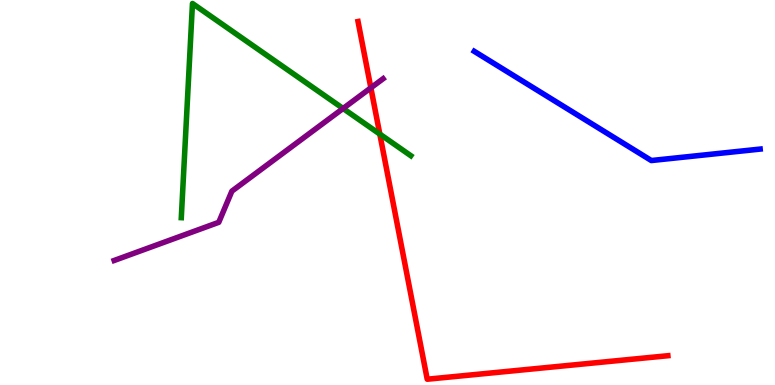[{'lines': ['blue', 'red'], 'intersections': []}, {'lines': ['green', 'red'], 'intersections': [{'x': 4.9, 'y': 6.52}]}, {'lines': ['purple', 'red'], 'intersections': [{'x': 4.79, 'y': 7.72}]}, {'lines': ['blue', 'green'], 'intersections': []}, {'lines': ['blue', 'purple'], 'intersections': []}, {'lines': ['green', 'purple'], 'intersections': [{'x': 4.43, 'y': 7.18}]}]